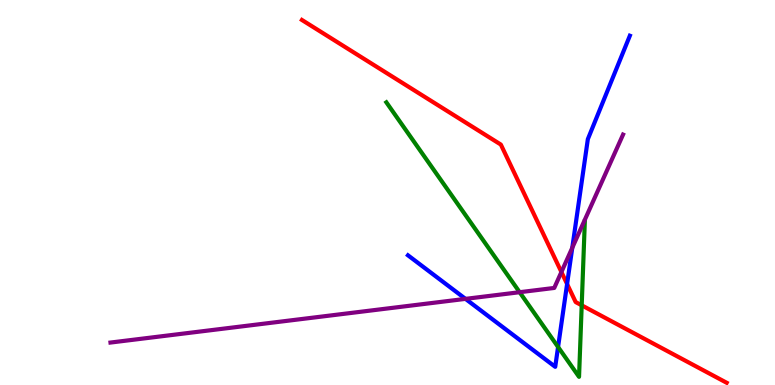[{'lines': ['blue', 'red'], 'intersections': [{'x': 7.32, 'y': 2.62}]}, {'lines': ['green', 'red'], 'intersections': [{'x': 7.51, 'y': 2.07}]}, {'lines': ['purple', 'red'], 'intersections': [{'x': 7.24, 'y': 2.93}]}, {'lines': ['blue', 'green'], 'intersections': [{'x': 7.2, 'y': 0.988}]}, {'lines': ['blue', 'purple'], 'intersections': [{'x': 6.01, 'y': 2.24}, {'x': 7.38, 'y': 3.56}]}, {'lines': ['green', 'purple'], 'intersections': [{'x': 6.7, 'y': 2.41}]}]